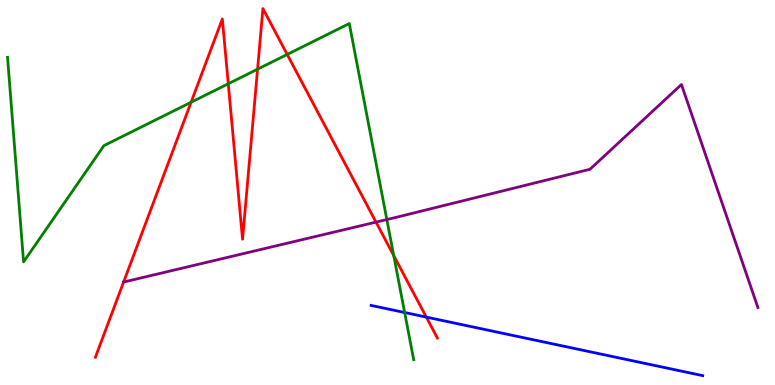[{'lines': ['blue', 'red'], 'intersections': [{'x': 5.5, 'y': 1.76}]}, {'lines': ['green', 'red'], 'intersections': [{'x': 2.47, 'y': 7.34}, {'x': 2.95, 'y': 7.82}, {'x': 3.32, 'y': 8.2}, {'x': 3.71, 'y': 8.59}, {'x': 5.08, 'y': 3.36}]}, {'lines': ['purple', 'red'], 'intersections': [{'x': 4.85, 'y': 4.23}]}, {'lines': ['blue', 'green'], 'intersections': [{'x': 5.22, 'y': 1.88}]}, {'lines': ['blue', 'purple'], 'intersections': []}, {'lines': ['green', 'purple'], 'intersections': [{'x': 4.99, 'y': 4.3}]}]